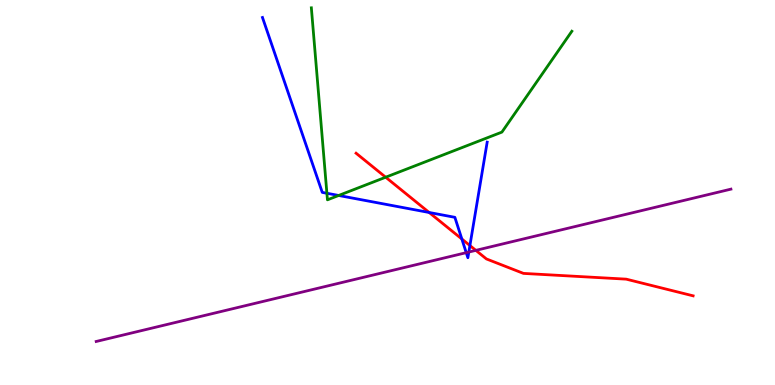[{'lines': ['blue', 'red'], 'intersections': [{'x': 5.54, 'y': 4.48}, {'x': 5.96, 'y': 3.79}, {'x': 6.06, 'y': 3.62}]}, {'lines': ['green', 'red'], 'intersections': [{'x': 4.98, 'y': 5.4}]}, {'lines': ['purple', 'red'], 'intersections': [{'x': 6.14, 'y': 3.5}]}, {'lines': ['blue', 'green'], 'intersections': [{'x': 4.22, 'y': 4.98}, {'x': 4.37, 'y': 4.92}]}, {'lines': ['blue', 'purple'], 'intersections': [{'x': 6.02, 'y': 3.44}, {'x': 6.05, 'y': 3.45}]}, {'lines': ['green', 'purple'], 'intersections': []}]